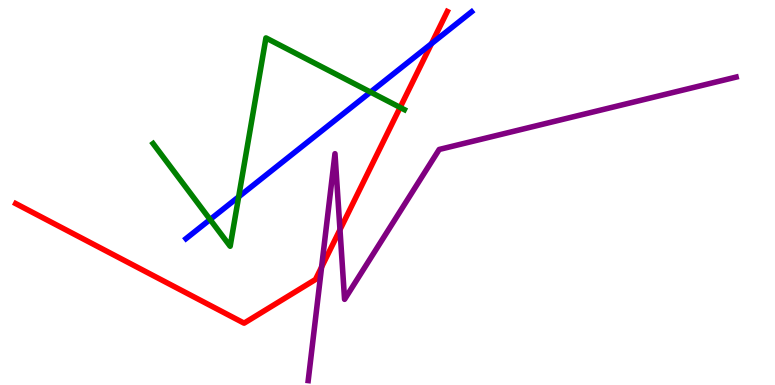[{'lines': ['blue', 'red'], 'intersections': [{'x': 5.57, 'y': 8.87}]}, {'lines': ['green', 'red'], 'intersections': [{'x': 5.16, 'y': 7.21}]}, {'lines': ['purple', 'red'], 'intersections': [{'x': 4.15, 'y': 3.06}, {'x': 4.39, 'y': 4.03}]}, {'lines': ['blue', 'green'], 'intersections': [{'x': 2.71, 'y': 4.3}, {'x': 3.08, 'y': 4.89}, {'x': 4.78, 'y': 7.61}]}, {'lines': ['blue', 'purple'], 'intersections': []}, {'lines': ['green', 'purple'], 'intersections': []}]